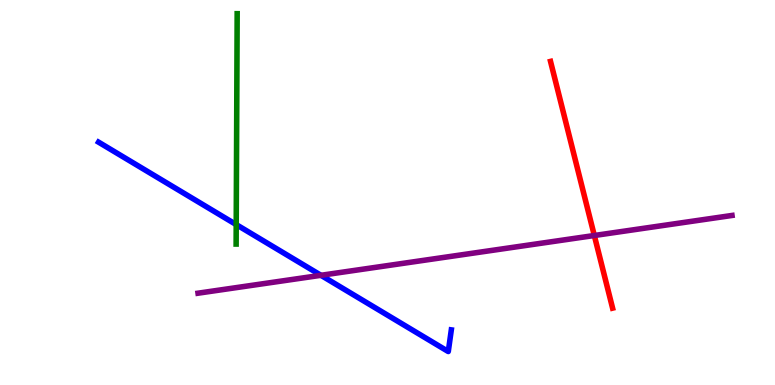[{'lines': ['blue', 'red'], 'intersections': []}, {'lines': ['green', 'red'], 'intersections': []}, {'lines': ['purple', 'red'], 'intersections': [{'x': 7.67, 'y': 3.88}]}, {'lines': ['blue', 'green'], 'intersections': [{'x': 3.05, 'y': 4.17}]}, {'lines': ['blue', 'purple'], 'intersections': [{'x': 4.14, 'y': 2.85}]}, {'lines': ['green', 'purple'], 'intersections': []}]